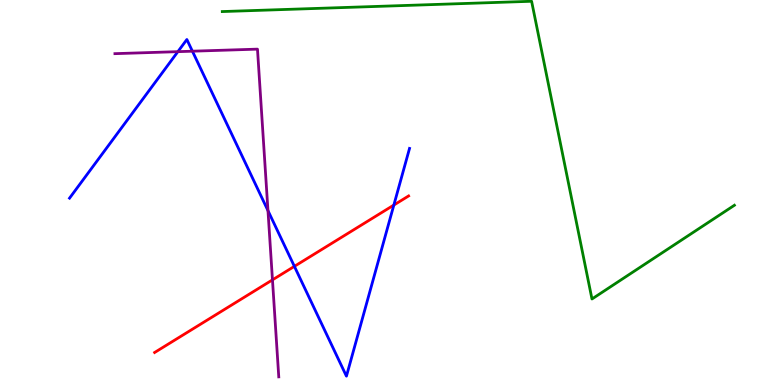[{'lines': ['blue', 'red'], 'intersections': [{'x': 3.8, 'y': 3.08}, {'x': 5.08, 'y': 4.67}]}, {'lines': ['green', 'red'], 'intersections': []}, {'lines': ['purple', 'red'], 'intersections': [{'x': 3.52, 'y': 2.73}]}, {'lines': ['blue', 'green'], 'intersections': []}, {'lines': ['blue', 'purple'], 'intersections': [{'x': 2.3, 'y': 8.66}, {'x': 2.48, 'y': 8.67}, {'x': 3.46, 'y': 4.53}]}, {'lines': ['green', 'purple'], 'intersections': []}]